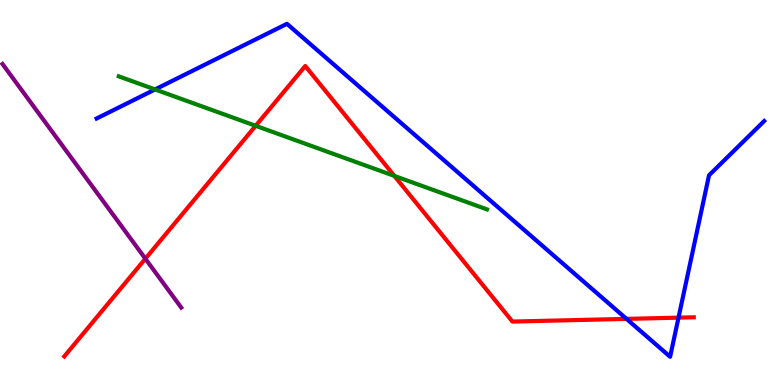[{'lines': ['blue', 'red'], 'intersections': [{'x': 8.08, 'y': 1.72}, {'x': 8.75, 'y': 1.75}]}, {'lines': ['green', 'red'], 'intersections': [{'x': 3.3, 'y': 6.73}, {'x': 5.09, 'y': 5.43}]}, {'lines': ['purple', 'red'], 'intersections': [{'x': 1.88, 'y': 3.28}]}, {'lines': ['blue', 'green'], 'intersections': [{'x': 2.0, 'y': 7.68}]}, {'lines': ['blue', 'purple'], 'intersections': []}, {'lines': ['green', 'purple'], 'intersections': []}]